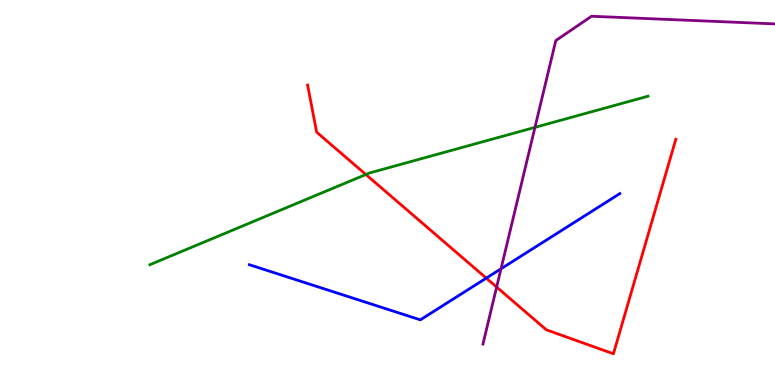[{'lines': ['blue', 'red'], 'intersections': [{'x': 6.27, 'y': 2.78}]}, {'lines': ['green', 'red'], 'intersections': [{'x': 4.72, 'y': 5.47}]}, {'lines': ['purple', 'red'], 'intersections': [{'x': 6.41, 'y': 2.54}]}, {'lines': ['blue', 'green'], 'intersections': []}, {'lines': ['blue', 'purple'], 'intersections': [{'x': 6.46, 'y': 3.02}]}, {'lines': ['green', 'purple'], 'intersections': [{'x': 6.9, 'y': 6.69}]}]